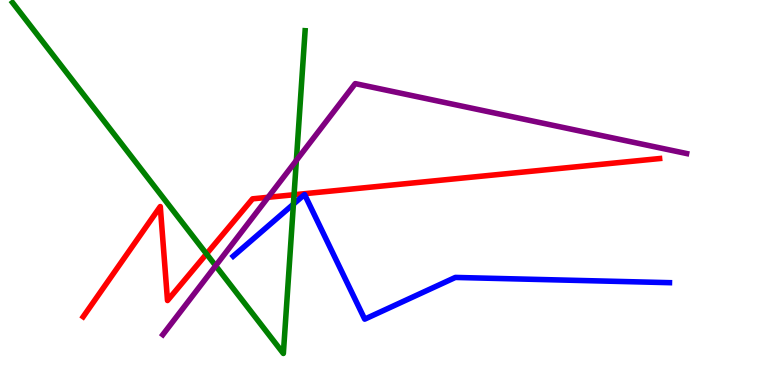[{'lines': ['blue', 'red'], 'intersections': []}, {'lines': ['green', 'red'], 'intersections': [{'x': 2.66, 'y': 3.41}, {'x': 3.79, 'y': 4.94}]}, {'lines': ['purple', 'red'], 'intersections': [{'x': 3.46, 'y': 4.88}]}, {'lines': ['blue', 'green'], 'intersections': [{'x': 3.79, 'y': 4.7}]}, {'lines': ['blue', 'purple'], 'intersections': []}, {'lines': ['green', 'purple'], 'intersections': [{'x': 2.78, 'y': 3.1}, {'x': 3.82, 'y': 5.83}]}]